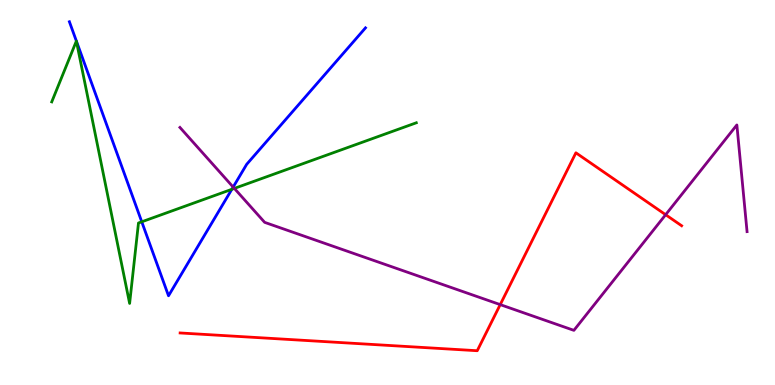[{'lines': ['blue', 'red'], 'intersections': []}, {'lines': ['green', 'red'], 'intersections': []}, {'lines': ['purple', 'red'], 'intersections': [{'x': 6.45, 'y': 2.09}, {'x': 8.59, 'y': 4.42}]}, {'lines': ['blue', 'green'], 'intersections': [{'x': 1.83, 'y': 4.24}, {'x': 2.99, 'y': 5.08}]}, {'lines': ['blue', 'purple'], 'intersections': [{'x': 3.01, 'y': 5.14}]}, {'lines': ['green', 'purple'], 'intersections': [{'x': 3.02, 'y': 5.11}]}]